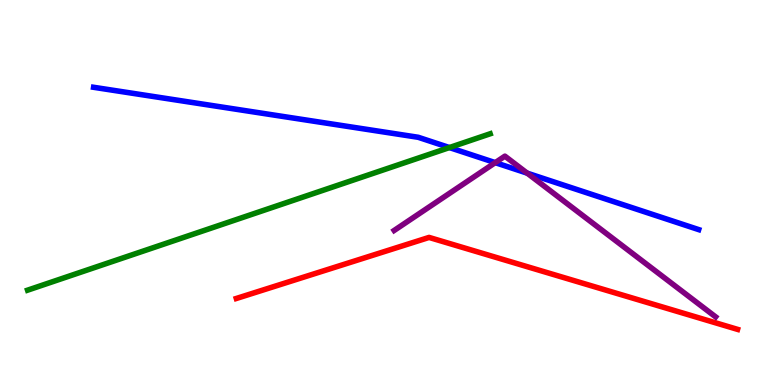[{'lines': ['blue', 'red'], 'intersections': []}, {'lines': ['green', 'red'], 'intersections': []}, {'lines': ['purple', 'red'], 'intersections': []}, {'lines': ['blue', 'green'], 'intersections': [{'x': 5.8, 'y': 6.17}]}, {'lines': ['blue', 'purple'], 'intersections': [{'x': 6.39, 'y': 5.78}, {'x': 6.8, 'y': 5.5}]}, {'lines': ['green', 'purple'], 'intersections': []}]